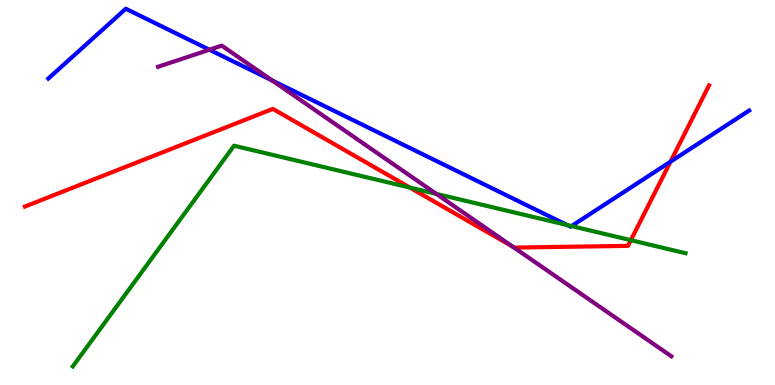[{'lines': ['blue', 'red'], 'intersections': [{'x': 8.65, 'y': 5.8}]}, {'lines': ['green', 'red'], 'intersections': [{'x': 5.29, 'y': 5.13}, {'x': 8.14, 'y': 3.76}]}, {'lines': ['purple', 'red'], 'intersections': [{'x': 6.62, 'y': 3.59}]}, {'lines': ['blue', 'green'], 'intersections': [{'x': 7.32, 'y': 4.16}, {'x': 7.37, 'y': 4.13}]}, {'lines': ['blue', 'purple'], 'intersections': [{'x': 2.7, 'y': 8.71}, {'x': 3.51, 'y': 7.91}]}, {'lines': ['green', 'purple'], 'intersections': [{'x': 5.63, 'y': 4.96}]}]